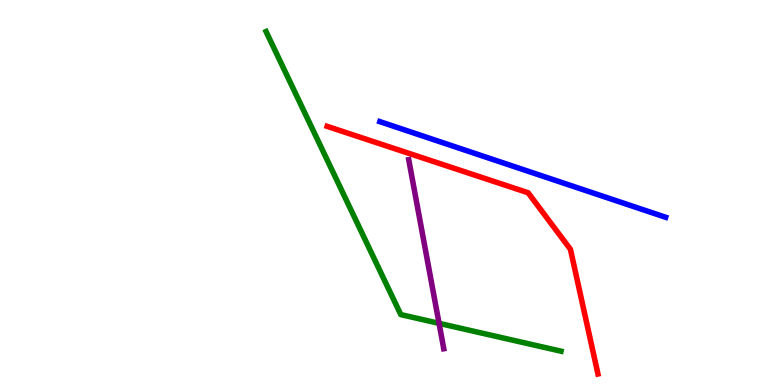[{'lines': ['blue', 'red'], 'intersections': []}, {'lines': ['green', 'red'], 'intersections': []}, {'lines': ['purple', 'red'], 'intersections': []}, {'lines': ['blue', 'green'], 'intersections': []}, {'lines': ['blue', 'purple'], 'intersections': []}, {'lines': ['green', 'purple'], 'intersections': [{'x': 5.67, 'y': 1.6}]}]